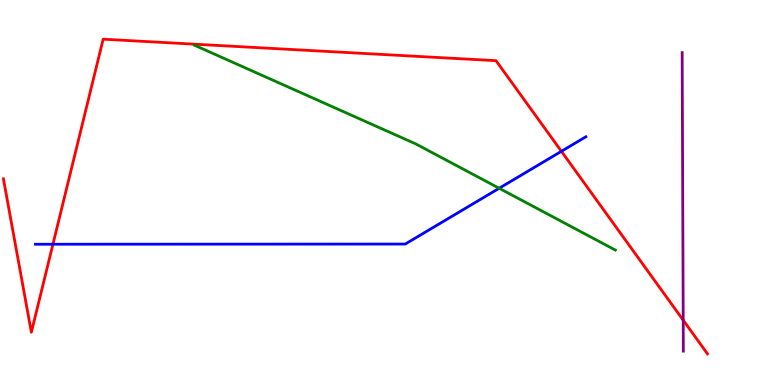[{'lines': ['blue', 'red'], 'intersections': [{'x': 0.683, 'y': 3.66}, {'x': 7.24, 'y': 6.07}]}, {'lines': ['green', 'red'], 'intersections': []}, {'lines': ['purple', 'red'], 'intersections': [{'x': 8.82, 'y': 1.68}]}, {'lines': ['blue', 'green'], 'intersections': [{'x': 6.44, 'y': 5.11}]}, {'lines': ['blue', 'purple'], 'intersections': []}, {'lines': ['green', 'purple'], 'intersections': []}]